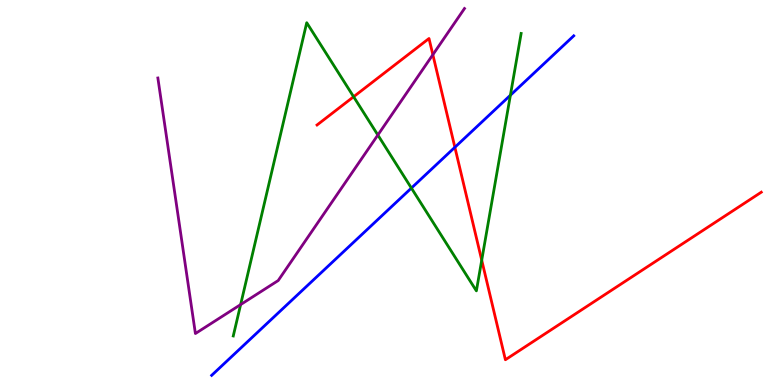[{'lines': ['blue', 'red'], 'intersections': [{'x': 5.87, 'y': 6.17}]}, {'lines': ['green', 'red'], 'intersections': [{'x': 4.56, 'y': 7.49}, {'x': 6.22, 'y': 3.24}]}, {'lines': ['purple', 'red'], 'intersections': [{'x': 5.59, 'y': 8.58}]}, {'lines': ['blue', 'green'], 'intersections': [{'x': 5.31, 'y': 5.12}, {'x': 6.59, 'y': 7.53}]}, {'lines': ['blue', 'purple'], 'intersections': []}, {'lines': ['green', 'purple'], 'intersections': [{'x': 3.1, 'y': 2.09}, {'x': 4.88, 'y': 6.49}]}]